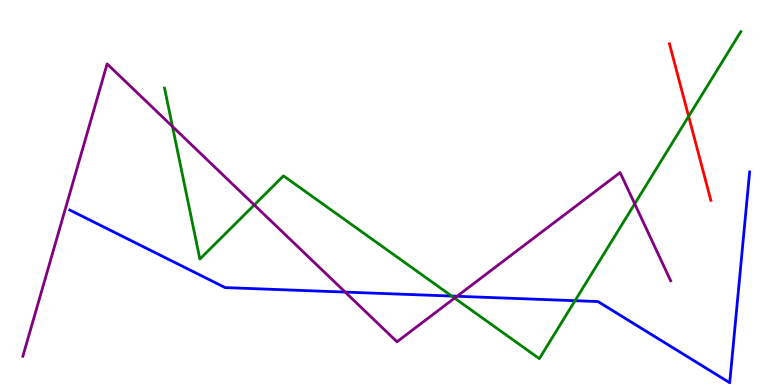[{'lines': ['blue', 'red'], 'intersections': []}, {'lines': ['green', 'red'], 'intersections': [{'x': 8.89, 'y': 6.98}]}, {'lines': ['purple', 'red'], 'intersections': []}, {'lines': ['blue', 'green'], 'intersections': [{'x': 5.83, 'y': 2.31}, {'x': 7.42, 'y': 2.19}]}, {'lines': ['blue', 'purple'], 'intersections': [{'x': 4.45, 'y': 2.41}, {'x': 5.9, 'y': 2.3}]}, {'lines': ['green', 'purple'], 'intersections': [{'x': 2.23, 'y': 6.71}, {'x': 3.28, 'y': 4.68}, {'x': 5.87, 'y': 2.26}, {'x': 8.19, 'y': 4.71}]}]